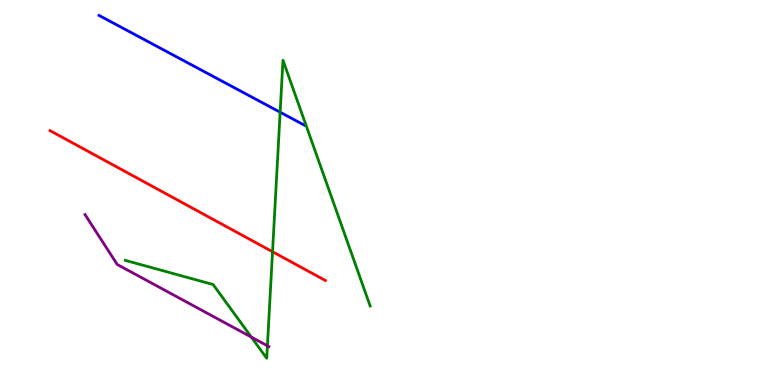[{'lines': ['blue', 'red'], 'intersections': []}, {'lines': ['green', 'red'], 'intersections': [{'x': 3.52, 'y': 3.46}]}, {'lines': ['purple', 'red'], 'intersections': []}, {'lines': ['blue', 'green'], 'intersections': [{'x': 3.61, 'y': 7.09}]}, {'lines': ['blue', 'purple'], 'intersections': []}, {'lines': ['green', 'purple'], 'intersections': [{'x': 3.24, 'y': 1.24}, {'x': 3.45, 'y': 1.02}]}]